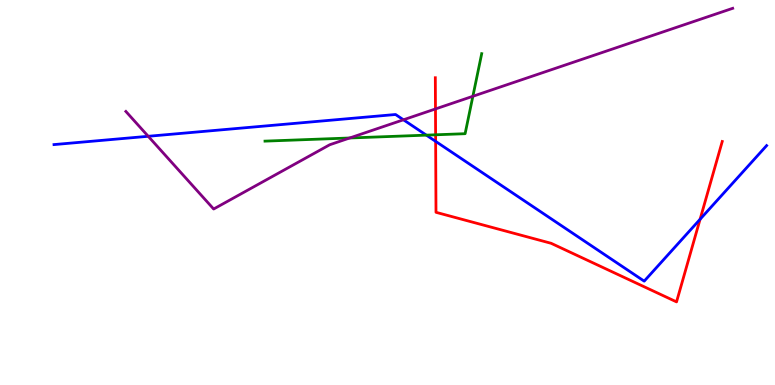[{'lines': ['blue', 'red'], 'intersections': [{'x': 5.62, 'y': 6.33}, {'x': 9.03, 'y': 4.3}]}, {'lines': ['green', 'red'], 'intersections': [{'x': 5.62, 'y': 6.5}]}, {'lines': ['purple', 'red'], 'intersections': [{'x': 5.62, 'y': 7.17}]}, {'lines': ['blue', 'green'], 'intersections': [{'x': 5.5, 'y': 6.49}]}, {'lines': ['blue', 'purple'], 'intersections': [{'x': 1.91, 'y': 6.46}, {'x': 5.21, 'y': 6.89}]}, {'lines': ['green', 'purple'], 'intersections': [{'x': 4.51, 'y': 6.42}, {'x': 6.1, 'y': 7.5}]}]